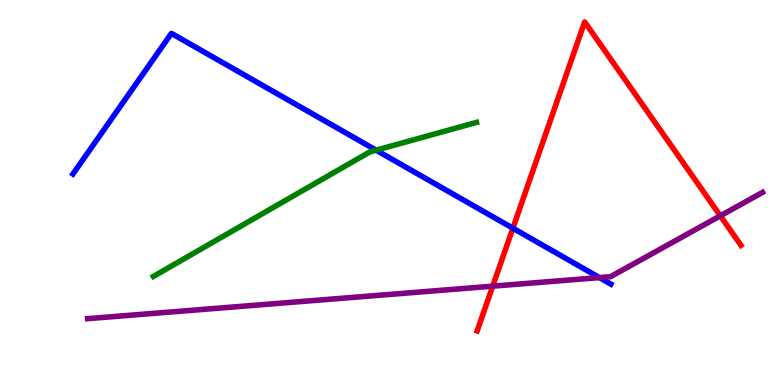[{'lines': ['blue', 'red'], 'intersections': [{'x': 6.62, 'y': 4.07}]}, {'lines': ['green', 'red'], 'intersections': []}, {'lines': ['purple', 'red'], 'intersections': [{'x': 6.36, 'y': 2.57}, {'x': 9.29, 'y': 4.39}]}, {'lines': ['blue', 'green'], 'intersections': [{'x': 4.85, 'y': 6.1}]}, {'lines': ['blue', 'purple'], 'intersections': [{'x': 7.73, 'y': 2.79}]}, {'lines': ['green', 'purple'], 'intersections': []}]